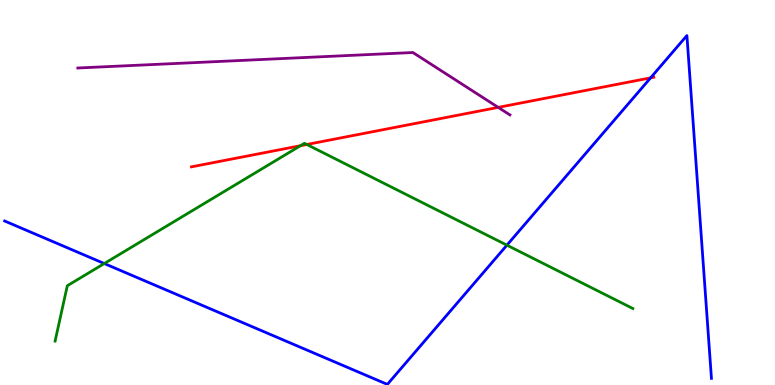[{'lines': ['blue', 'red'], 'intersections': [{'x': 8.39, 'y': 7.98}]}, {'lines': ['green', 'red'], 'intersections': [{'x': 3.88, 'y': 6.21}, {'x': 3.96, 'y': 6.25}]}, {'lines': ['purple', 'red'], 'intersections': [{'x': 6.43, 'y': 7.21}]}, {'lines': ['blue', 'green'], 'intersections': [{'x': 1.35, 'y': 3.15}, {'x': 6.54, 'y': 3.63}]}, {'lines': ['blue', 'purple'], 'intersections': []}, {'lines': ['green', 'purple'], 'intersections': []}]